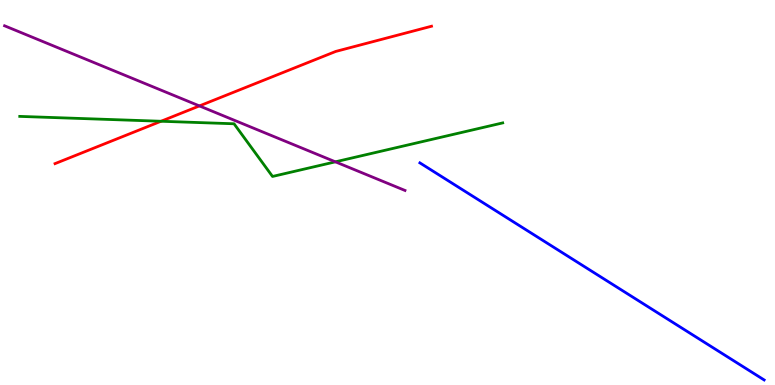[{'lines': ['blue', 'red'], 'intersections': []}, {'lines': ['green', 'red'], 'intersections': [{'x': 2.08, 'y': 6.85}]}, {'lines': ['purple', 'red'], 'intersections': [{'x': 2.57, 'y': 7.25}]}, {'lines': ['blue', 'green'], 'intersections': []}, {'lines': ['blue', 'purple'], 'intersections': []}, {'lines': ['green', 'purple'], 'intersections': [{'x': 4.33, 'y': 5.8}]}]